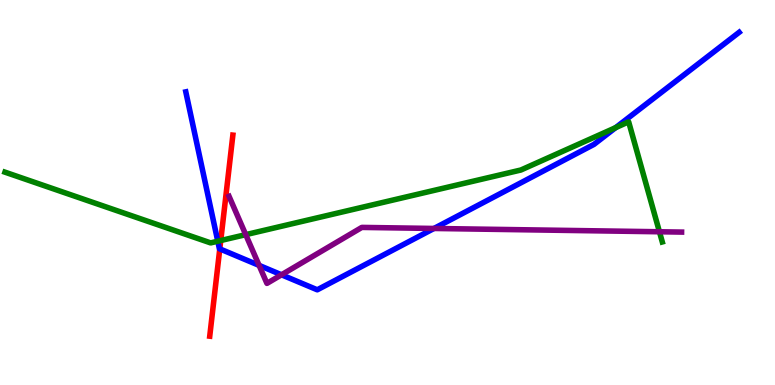[{'lines': ['blue', 'red'], 'intersections': [{'x': 2.84, 'y': 3.54}]}, {'lines': ['green', 'red'], 'intersections': [{'x': 2.85, 'y': 3.75}]}, {'lines': ['purple', 'red'], 'intersections': []}, {'lines': ['blue', 'green'], 'intersections': [{'x': 2.81, 'y': 3.73}, {'x': 7.94, 'y': 6.68}]}, {'lines': ['blue', 'purple'], 'intersections': [{'x': 3.34, 'y': 3.11}, {'x': 3.63, 'y': 2.86}, {'x': 5.6, 'y': 4.07}]}, {'lines': ['green', 'purple'], 'intersections': [{'x': 3.17, 'y': 3.91}, {'x': 8.51, 'y': 3.98}]}]